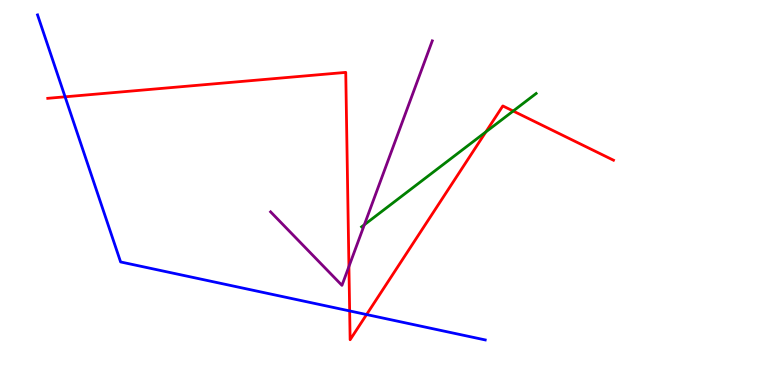[{'lines': ['blue', 'red'], 'intersections': [{'x': 0.84, 'y': 7.49}, {'x': 4.51, 'y': 1.92}, {'x': 4.73, 'y': 1.83}]}, {'lines': ['green', 'red'], 'intersections': [{'x': 6.27, 'y': 6.57}, {'x': 6.62, 'y': 7.12}]}, {'lines': ['purple', 'red'], 'intersections': [{'x': 4.5, 'y': 3.08}]}, {'lines': ['blue', 'green'], 'intersections': []}, {'lines': ['blue', 'purple'], 'intersections': []}, {'lines': ['green', 'purple'], 'intersections': [{'x': 4.7, 'y': 4.16}]}]